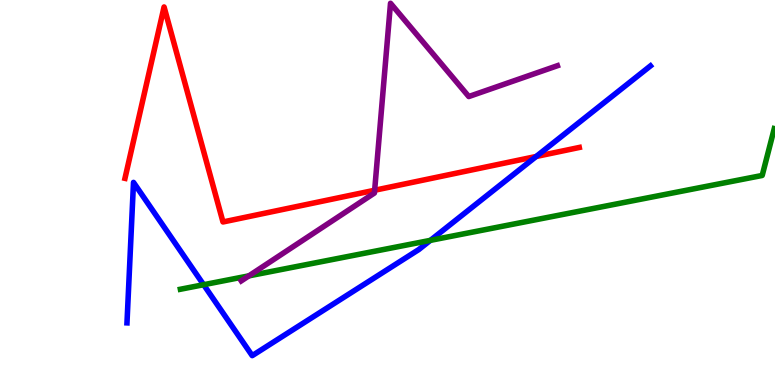[{'lines': ['blue', 'red'], 'intersections': [{'x': 6.92, 'y': 5.94}]}, {'lines': ['green', 'red'], 'intersections': []}, {'lines': ['purple', 'red'], 'intersections': [{'x': 4.83, 'y': 5.06}]}, {'lines': ['blue', 'green'], 'intersections': [{'x': 2.63, 'y': 2.6}, {'x': 5.55, 'y': 3.76}]}, {'lines': ['blue', 'purple'], 'intersections': []}, {'lines': ['green', 'purple'], 'intersections': [{'x': 3.21, 'y': 2.83}]}]